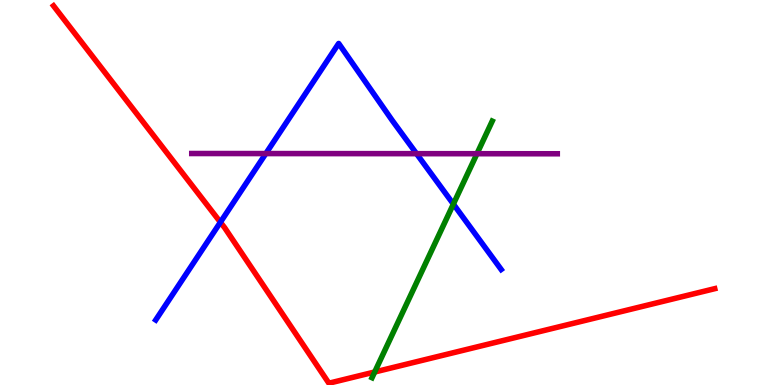[{'lines': ['blue', 'red'], 'intersections': [{'x': 2.84, 'y': 4.23}]}, {'lines': ['green', 'red'], 'intersections': [{'x': 4.83, 'y': 0.338}]}, {'lines': ['purple', 'red'], 'intersections': []}, {'lines': ['blue', 'green'], 'intersections': [{'x': 5.85, 'y': 4.7}]}, {'lines': ['blue', 'purple'], 'intersections': [{'x': 3.43, 'y': 6.01}, {'x': 5.37, 'y': 6.01}]}, {'lines': ['green', 'purple'], 'intersections': [{'x': 6.15, 'y': 6.01}]}]